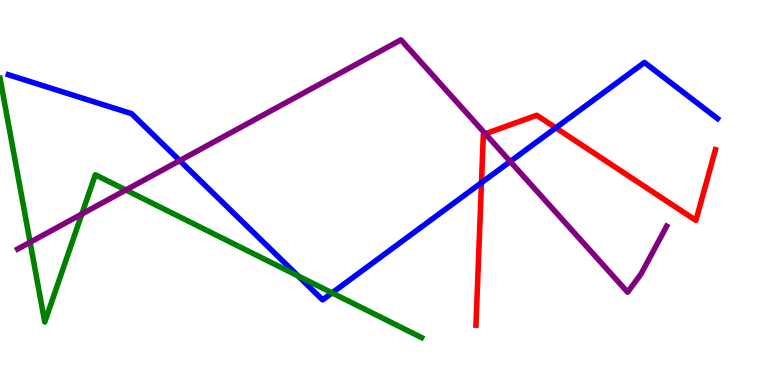[{'lines': ['blue', 'red'], 'intersections': [{'x': 6.21, 'y': 5.25}, {'x': 7.17, 'y': 6.68}]}, {'lines': ['green', 'red'], 'intersections': []}, {'lines': ['purple', 'red'], 'intersections': [{'x': 6.26, 'y': 6.53}]}, {'lines': ['blue', 'green'], 'intersections': [{'x': 3.85, 'y': 2.83}, {'x': 4.28, 'y': 2.39}]}, {'lines': ['blue', 'purple'], 'intersections': [{'x': 2.32, 'y': 5.83}, {'x': 6.58, 'y': 5.81}]}, {'lines': ['green', 'purple'], 'intersections': [{'x': 0.389, 'y': 3.71}, {'x': 1.06, 'y': 4.44}, {'x': 1.62, 'y': 5.06}]}]